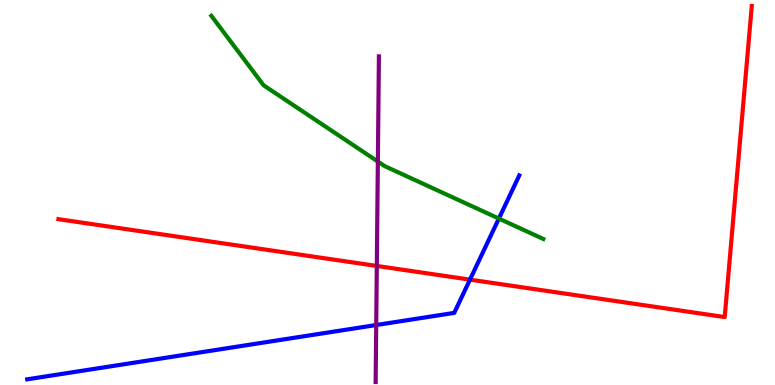[{'lines': ['blue', 'red'], 'intersections': [{'x': 6.06, 'y': 2.74}]}, {'lines': ['green', 'red'], 'intersections': []}, {'lines': ['purple', 'red'], 'intersections': [{'x': 4.86, 'y': 3.09}]}, {'lines': ['blue', 'green'], 'intersections': [{'x': 6.44, 'y': 4.32}]}, {'lines': ['blue', 'purple'], 'intersections': [{'x': 4.85, 'y': 1.56}]}, {'lines': ['green', 'purple'], 'intersections': [{'x': 4.88, 'y': 5.8}]}]